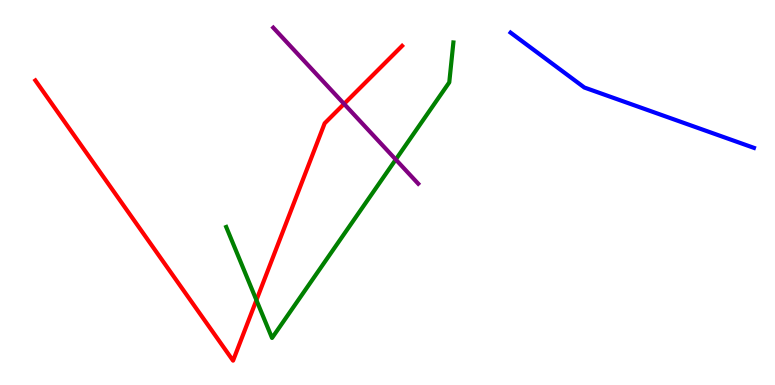[{'lines': ['blue', 'red'], 'intersections': []}, {'lines': ['green', 'red'], 'intersections': [{'x': 3.31, 'y': 2.2}]}, {'lines': ['purple', 'red'], 'intersections': [{'x': 4.44, 'y': 7.3}]}, {'lines': ['blue', 'green'], 'intersections': []}, {'lines': ['blue', 'purple'], 'intersections': []}, {'lines': ['green', 'purple'], 'intersections': [{'x': 5.11, 'y': 5.86}]}]